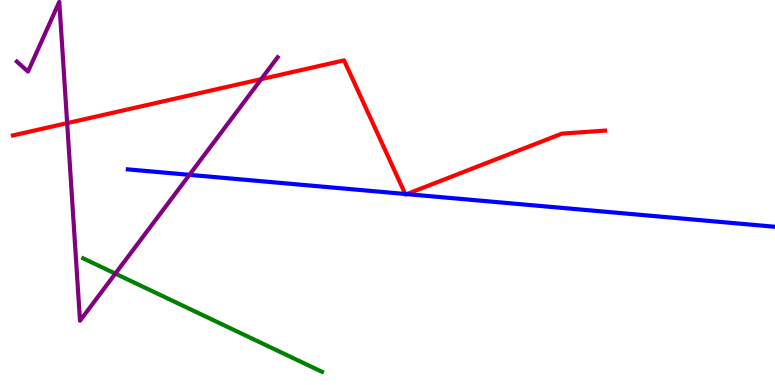[{'lines': ['blue', 'red'], 'intersections': [{'x': 5.23, 'y': 4.96}, {'x': 5.25, 'y': 4.96}]}, {'lines': ['green', 'red'], 'intersections': []}, {'lines': ['purple', 'red'], 'intersections': [{'x': 0.867, 'y': 6.8}, {'x': 3.37, 'y': 7.94}]}, {'lines': ['blue', 'green'], 'intersections': []}, {'lines': ['blue', 'purple'], 'intersections': [{'x': 2.44, 'y': 5.46}]}, {'lines': ['green', 'purple'], 'intersections': [{'x': 1.49, 'y': 2.89}]}]